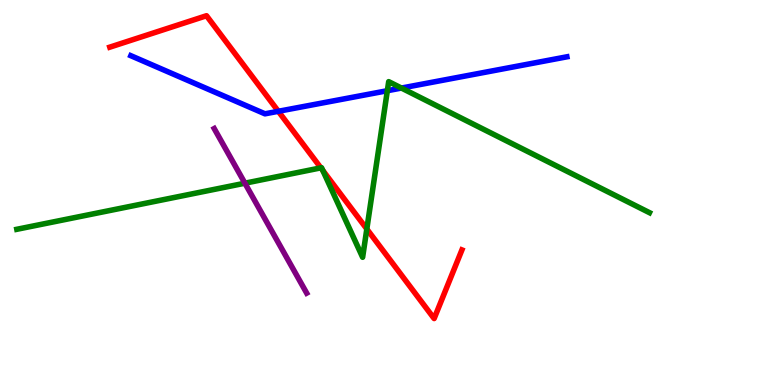[{'lines': ['blue', 'red'], 'intersections': [{'x': 3.59, 'y': 7.11}]}, {'lines': ['green', 'red'], 'intersections': [{'x': 4.14, 'y': 5.64}, {'x': 4.17, 'y': 5.57}, {'x': 4.73, 'y': 4.05}]}, {'lines': ['purple', 'red'], 'intersections': []}, {'lines': ['blue', 'green'], 'intersections': [{'x': 5.0, 'y': 7.64}, {'x': 5.18, 'y': 7.71}]}, {'lines': ['blue', 'purple'], 'intersections': []}, {'lines': ['green', 'purple'], 'intersections': [{'x': 3.16, 'y': 5.24}]}]